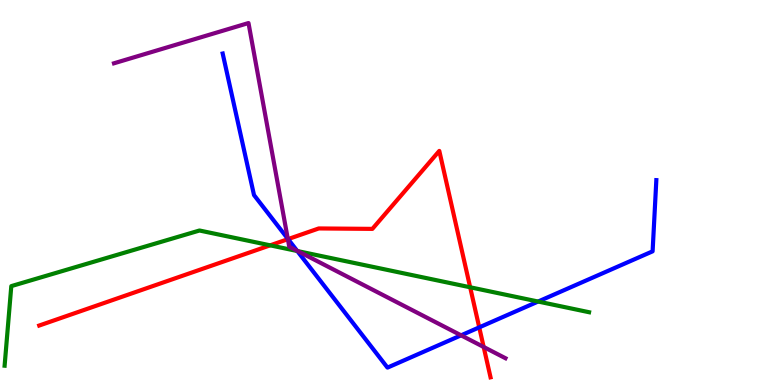[{'lines': ['blue', 'red'], 'intersections': [{'x': 3.72, 'y': 3.79}, {'x': 6.18, 'y': 1.5}]}, {'lines': ['green', 'red'], 'intersections': [{'x': 3.49, 'y': 3.63}, {'x': 6.07, 'y': 2.54}]}, {'lines': ['purple', 'red'], 'intersections': [{'x': 3.71, 'y': 3.79}, {'x': 6.24, 'y': 0.988}]}, {'lines': ['blue', 'green'], 'intersections': [{'x': 3.84, 'y': 3.48}, {'x': 6.94, 'y': 2.17}]}, {'lines': ['blue', 'purple'], 'intersections': [{'x': 3.71, 'y': 3.8}, {'x': 3.83, 'y': 3.49}, {'x': 5.95, 'y': 1.29}]}, {'lines': ['green', 'purple'], 'intersections': [{'x': 3.84, 'y': 3.48}]}]